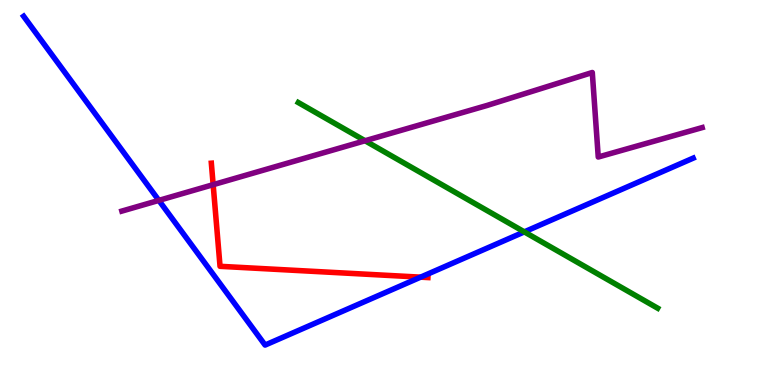[{'lines': ['blue', 'red'], 'intersections': [{'x': 5.43, 'y': 2.8}]}, {'lines': ['green', 'red'], 'intersections': []}, {'lines': ['purple', 'red'], 'intersections': [{'x': 2.75, 'y': 5.2}]}, {'lines': ['blue', 'green'], 'intersections': [{'x': 6.77, 'y': 3.98}]}, {'lines': ['blue', 'purple'], 'intersections': [{'x': 2.05, 'y': 4.8}]}, {'lines': ['green', 'purple'], 'intersections': [{'x': 4.71, 'y': 6.34}]}]